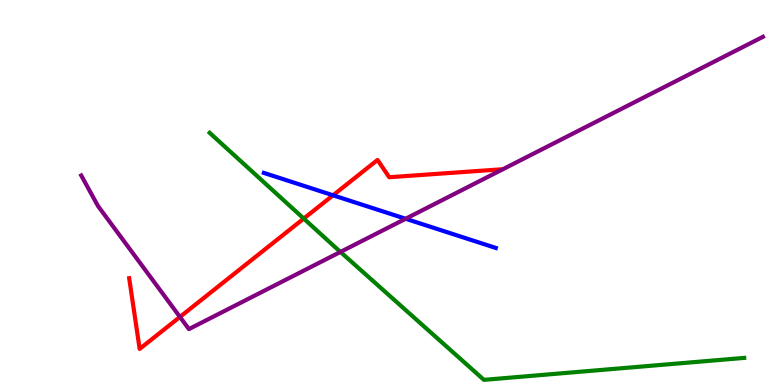[{'lines': ['blue', 'red'], 'intersections': [{'x': 4.3, 'y': 4.93}]}, {'lines': ['green', 'red'], 'intersections': [{'x': 3.92, 'y': 4.32}]}, {'lines': ['purple', 'red'], 'intersections': [{'x': 2.32, 'y': 1.77}]}, {'lines': ['blue', 'green'], 'intersections': []}, {'lines': ['blue', 'purple'], 'intersections': [{'x': 5.23, 'y': 4.32}]}, {'lines': ['green', 'purple'], 'intersections': [{'x': 4.39, 'y': 3.46}]}]